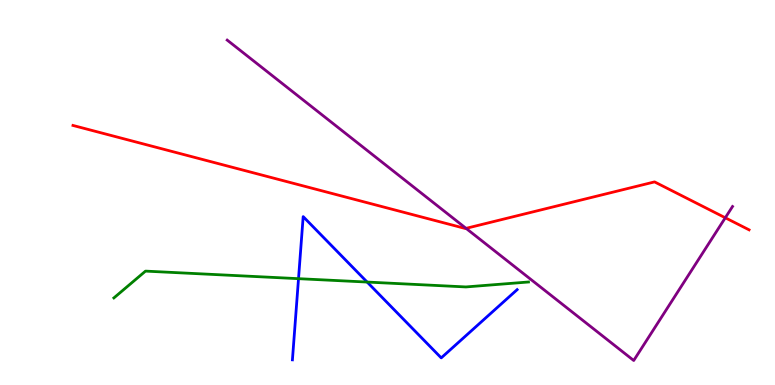[{'lines': ['blue', 'red'], 'intersections': []}, {'lines': ['green', 'red'], 'intersections': []}, {'lines': ['purple', 'red'], 'intersections': [{'x': 6.01, 'y': 4.07}, {'x': 9.36, 'y': 4.34}]}, {'lines': ['blue', 'green'], 'intersections': [{'x': 3.85, 'y': 2.76}, {'x': 4.74, 'y': 2.67}]}, {'lines': ['blue', 'purple'], 'intersections': []}, {'lines': ['green', 'purple'], 'intersections': []}]